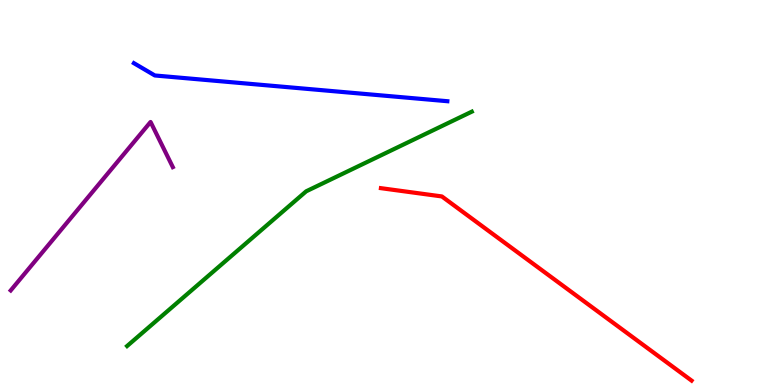[{'lines': ['blue', 'red'], 'intersections': []}, {'lines': ['green', 'red'], 'intersections': []}, {'lines': ['purple', 'red'], 'intersections': []}, {'lines': ['blue', 'green'], 'intersections': []}, {'lines': ['blue', 'purple'], 'intersections': []}, {'lines': ['green', 'purple'], 'intersections': []}]